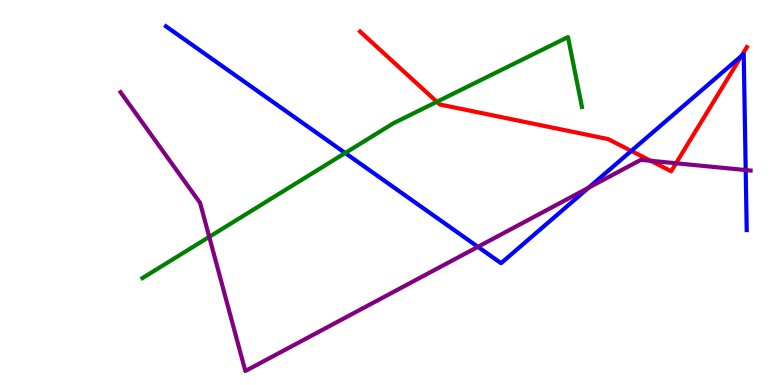[{'lines': ['blue', 'red'], 'intersections': [{'x': 8.15, 'y': 6.08}, {'x': 9.57, 'y': 8.55}]}, {'lines': ['green', 'red'], 'intersections': [{'x': 5.64, 'y': 7.36}]}, {'lines': ['purple', 'red'], 'intersections': [{'x': 8.4, 'y': 5.82}, {'x': 8.72, 'y': 5.76}]}, {'lines': ['blue', 'green'], 'intersections': [{'x': 4.45, 'y': 6.03}]}, {'lines': ['blue', 'purple'], 'intersections': [{'x': 6.17, 'y': 3.59}, {'x': 7.59, 'y': 5.12}, {'x': 9.62, 'y': 5.58}]}, {'lines': ['green', 'purple'], 'intersections': [{'x': 2.7, 'y': 3.85}]}]